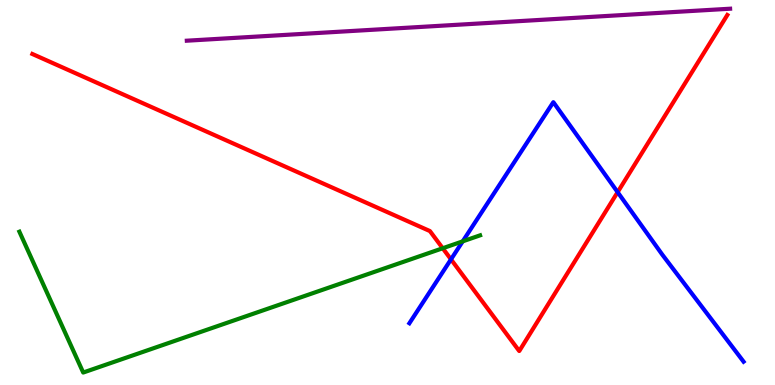[{'lines': ['blue', 'red'], 'intersections': [{'x': 5.82, 'y': 3.26}, {'x': 7.97, 'y': 5.01}]}, {'lines': ['green', 'red'], 'intersections': [{'x': 5.71, 'y': 3.55}]}, {'lines': ['purple', 'red'], 'intersections': []}, {'lines': ['blue', 'green'], 'intersections': [{'x': 5.97, 'y': 3.73}]}, {'lines': ['blue', 'purple'], 'intersections': []}, {'lines': ['green', 'purple'], 'intersections': []}]